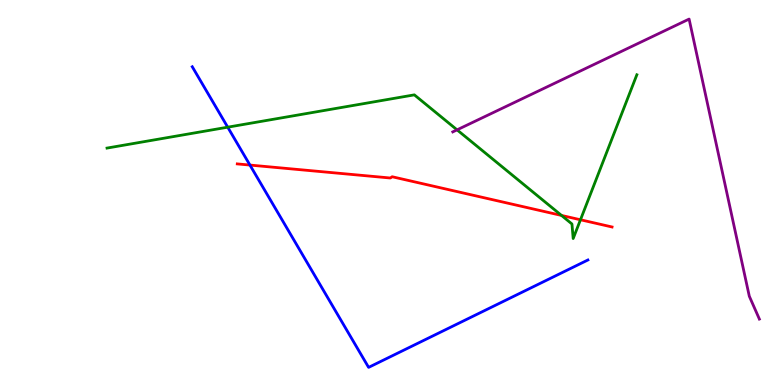[{'lines': ['blue', 'red'], 'intersections': [{'x': 3.23, 'y': 5.71}]}, {'lines': ['green', 'red'], 'intersections': [{'x': 7.25, 'y': 4.4}, {'x': 7.49, 'y': 4.29}]}, {'lines': ['purple', 'red'], 'intersections': []}, {'lines': ['blue', 'green'], 'intersections': [{'x': 2.94, 'y': 6.7}]}, {'lines': ['blue', 'purple'], 'intersections': []}, {'lines': ['green', 'purple'], 'intersections': [{'x': 5.9, 'y': 6.63}]}]